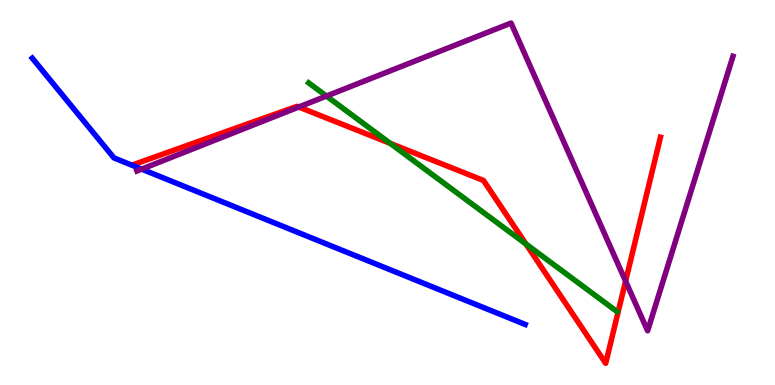[{'lines': ['blue', 'red'], 'intersections': []}, {'lines': ['green', 'red'], 'intersections': [{'x': 5.04, 'y': 6.28}, {'x': 6.79, 'y': 3.66}]}, {'lines': ['purple', 'red'], 'intersections': [{'x': 3.86, 'y': 7.22}, {'x': 8.07, 'y': 2.7}]}, {'lines': ['blue', 'green'], 'intersections': []}, {'lines': ['blue', 'purple'], 'intersections': [{'x': 1.83, 'y': 5.61}]}, {'lines': ['green', 'purple'], 'intersections': [{'x': 4.21, 'y': 7.5}]}]